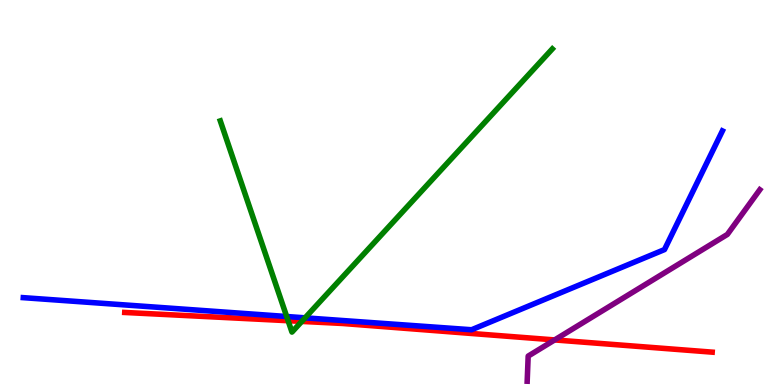[{'lines': ['blue', 'red'], 'intersections': []}, {'lines': ['green', 'red'], 'intersections': [{'x': 3.72, 'y': 1.67}, {'x': 3.89, 'y': 1.65}]}, {'lines': ['purple', 'red'], 'intersections': [{'x': 7.16, 'y': 1.17}]}, {'lines': ['blue', 'green'], 'intersections': [{'x': 3.7, 'y': 1.78}, {'x': 3.94, 'y': 1.74}]}, {'lines': ['blue', 'purple'], 'intersections': []}, {'lines': ['green', 'purple'], 'intersections': []}]